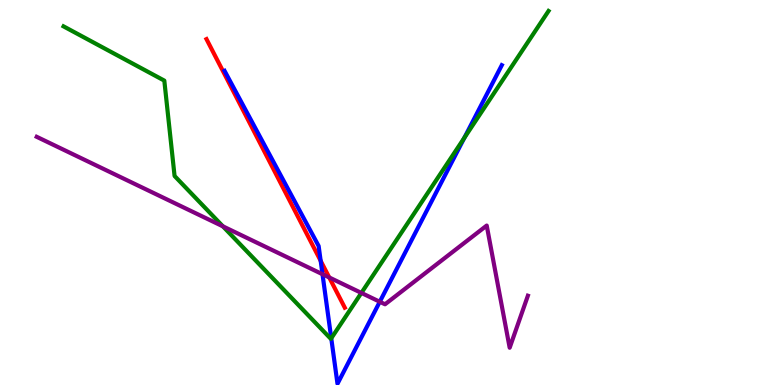[{'lines': ['blue', 'red'], 'intersections': [{'x': 4.14, 'y': 3.23}]}, {'lines': ['green', 'red'], 'intersections': []}, {'lines': ['purple', 'red'], 'intersections': [{'x': 4.25, 'y': 2.79}]}, {'lines': ['blue', 'green'], 'intersections': [{'x': 4.27, 'y': 1.21}, {'x': 5.99, 'y': 6.42}]}, {'lines': ['blue', 'purple'], 'intersections': [{'x': 4.16, 'y': 2.88}, {'x': 4.9, 'y': 2.16}]}, {'lines': ['green', 'purple'], 'intersections': [{'x': 2.88, 'y': 4.12}, {'x': 4.66, 'y': 2.39}]}]